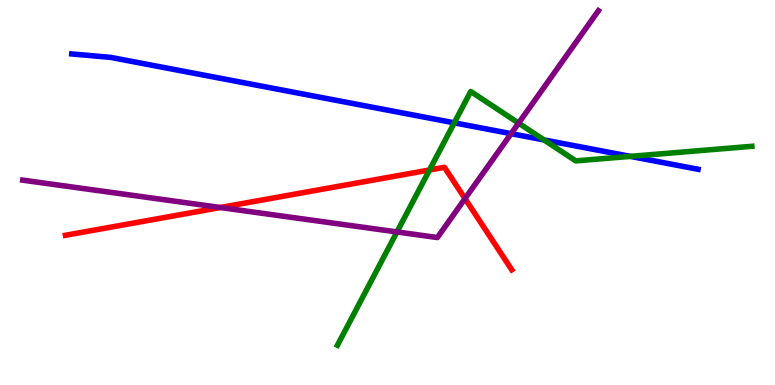[{'lines': ['blue', 'red'], 'intersections': []}, {'lines': ['green', 'red'], 'intersections': [{'x': 5.54, 'y': 5.58}]}, {'lines': ['purple', 'red'], 'intersections': [{'x': 2.84, 'y': 4.61}, {'x': 6.0, 'y': 4.84}]}, {'lines': ['blue', 'green'], 'intersections': [{'x': 5.86, 'y': 6.81}, {'x': 7.02, 'y': 6.37}, {'x': 8.13, 'y': 5.94}]}, {'lines': ['blue', 'purple'], 'intersections': [{'x': 6.6, 'y': 6.53}]}, {'lines': ['green', 'purple'], 'intersections': [{'x': 5.12, 'y': 3.98}, {'x': 6.69, 'y': 6.8}]}]